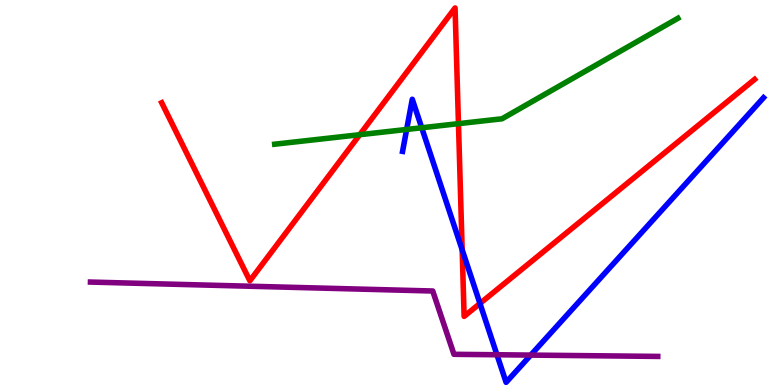[{'lines': ['blue', 'red'], 'intersections': [{'x': 5.96, 'y': 3.51}, {'x': 6.19, 'y': 2.12}]}, {'lines': ['green', 'red'], 'intersections': [{'x': 4.64, 'y': 6.5}, {'x': 5.92, 'y': 6.79}]}, {'lines': ['purple', 'red'], 'intersections': []}, {'lines': ['blue', 'green'], 'intersections': [{'x': 5.25, 'y': 6.64}, {'x': 5.44, 'y': 6.68}]}, {'lines': ['blue', 'purple'], 'intersections': [{'x': 6.41, 'y': 0.786}, {'x': 6.85, 'y': 0.777}]}, {'lines': ['green', 'purple'], 'intersections': []}]